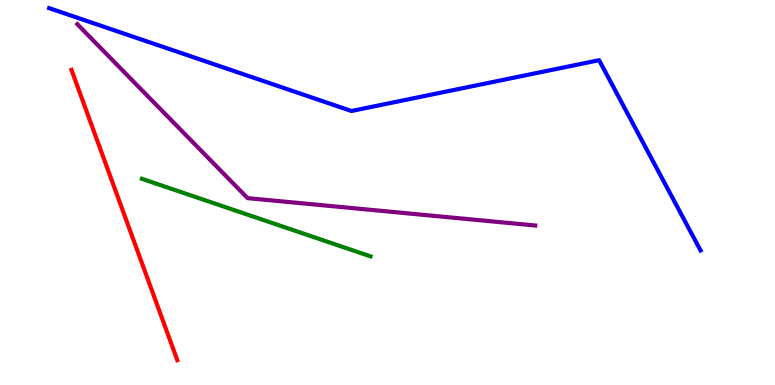[{'lines': ['blue', 'red'], 'intersections': []}, {'lines': ['green', 'red'], 'intersections': []}, {'lines': ['purple', 'red'], 'intersections': []}, {'lines': ['blue', 'green'], 'intersections': []}, {'lines': ['blue', 'purple'], 'intersections': []}, {'lines': ['green', 'purple'], 'intersections': []}]